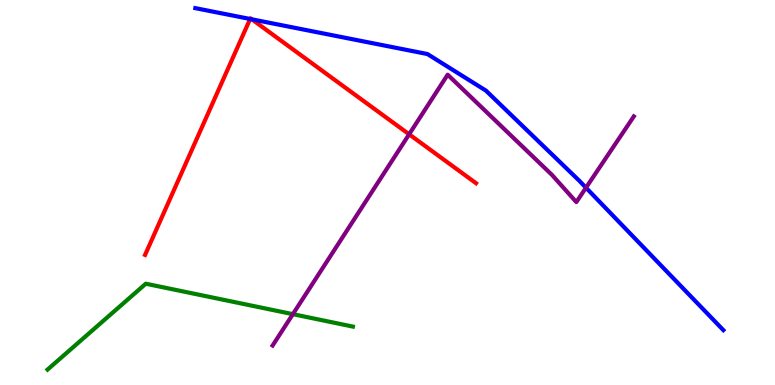[{'lines': ['blue', 'red'], 'intersections': [{'x': 3.23, 'y': 9.51}, {'x': 3.25, 'y': 9.5}]}, {'lines': ['green', 'red'], 'intersections': []}, {'lines': ['purple', 'red'], 'intersections': [{'x': 5.28, 'y': 6.51}]}, {'lines': ['blue', 'green'], 'intersections': []}, {'lines': ['blue', 'purple'], 'intersections': [{'x': 7.56, 'y': 5.12}]}, {'lines': ['green', 'purple'], 'intersections': [{'x': 3.78, 'y': 1.84}]}]